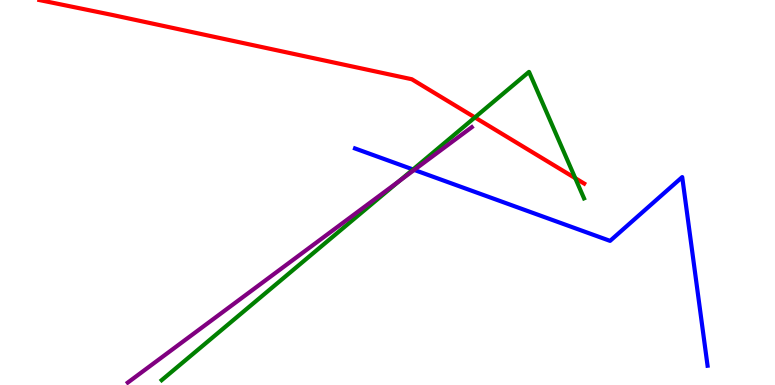[{'lines': ['blue', 'red'], 'intersections': []}, {'lines': ['green', 'red'], 'intersections': [{'x': 6.13, 'y': 6.95}, {'x': 7.42, 'y': 5.37}]}, {'lines': ['purple', 'red'], 'intersections': []}, {'lines': ['blue', 'green'], 'intersections': [{'x': 5.33, 'y': 5.6}]}, {'lines': ['blue', 'purple'], 'intersections': [{'x': 5.34, 'y': 5.59}]}, {'lines': ['green', 'purple'], 'intersections': [{'x': 5.15, 'y': 5.3}]}]